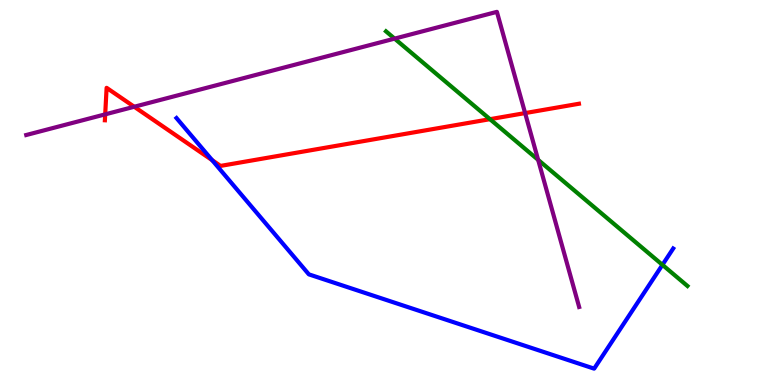[{'lines': ['blue', 'red'], 'intersections': [{'x': 2.74, 'y': 5.84}]}, {'lines': ['green', 'red'], 'intersections': [{'x': 6.32, 'y': 6.9}]}, {'lines': ['purple', 'red'], 'intersections': [{'x': 1.36, 'y': 7.03}, {'x': 1.73, 'y': 7.23}, {'x': 6.78, 'y': 7.06}]}, {'lines': ['blue', 'green'], 'intersections': [{'x': 8.55, 'y': 3.12}]}, {'lines': ['blue', 'purple'], 'intersections': []}, {'lines': ['green', 'purple'], 'intersections': [{'x': 5.09, 'y': 9.0}, {'x': 6.94, 'y': 5.85}]}]